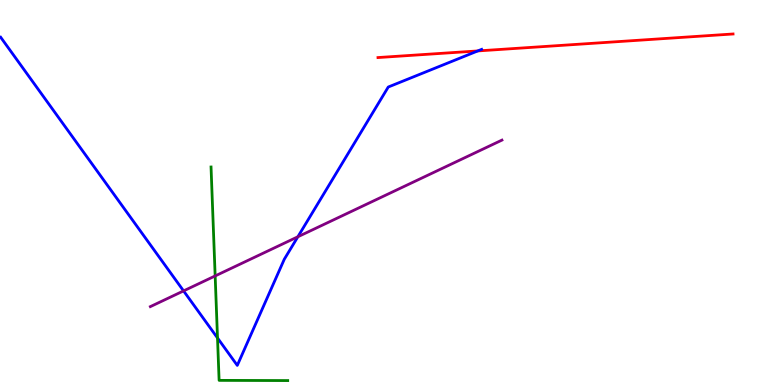[{'lines': ['blue', 'red'], 'intersections': [{'x': 6.16, 'y': 8.68}]}, {'lines': ['green', 'red'], 'intersections': []}, {'lines': ['purple', 'red'], 'intersections': []}, {'lines': ['blue', 'green'], 'intersections': [{'x': 2.81, 'y': 1.22}]}, {'lines': ['blue', 'purple'], 'intersections': [{'x': 2.37, 'y': 2.44}, {'x': 3.84, 'y': 3.85}]}, {'lines': ['green', 'purple'], 'intersections': [{'x': 2.78, 'y': 2.83}]}]